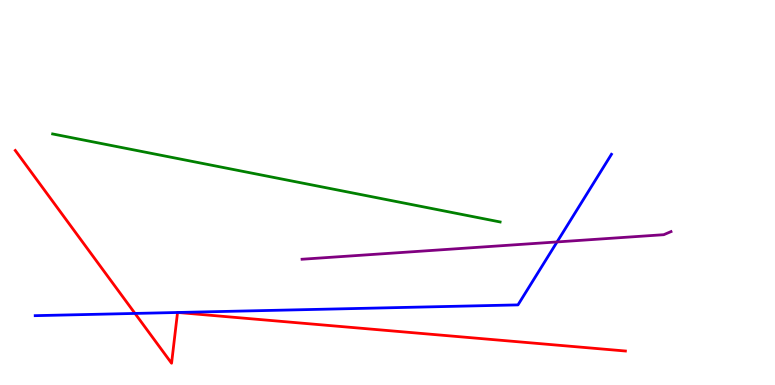[{'lines': ['blue', 'red'], 'intersections': [{'x': 1.74, 'y': 1.86}, {'x': 2.29, 'y': 1.88}, {'x': 2.29, 'y': 1.88}]}, {'lines': ['green', 'red'], 'intersections': []}, {'lines': ['purple', 'red'], 'intersections': []}, {'lines': ['blue', 'green'], 'intersections': []}, {'lines': ['blue', 'purple'], 'intersections': [{'x': 7.19, 'y': 3.72}]}, {'lines': ['green', 'purple'], 'intersections': []}]